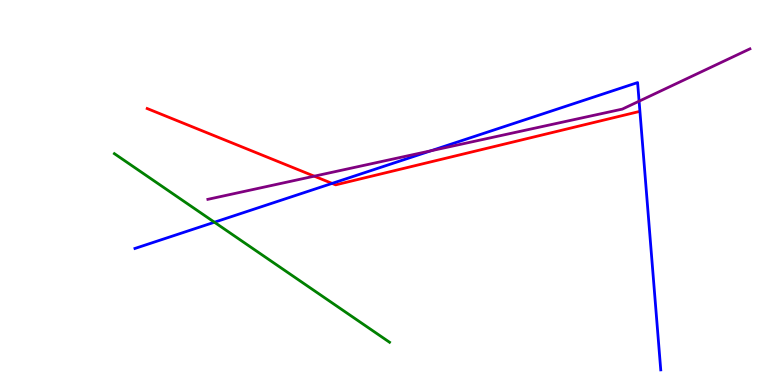[{'lines': ['blue', 'red'], 'intersections': [{'x': 4.28, 'y': 5.24}]}, {'lines': ['green', 'red'], 'intersections': []}, {'lines': ['purple', 'red'], 'intersections': [{'x': 4.05, 'y': 5.42}]}, {'lines': ['blue', 'green'], 'intersections': [{'x': 2.77, 'y': 4.23}]}, {'lines': ['blue', 'purple'], 'intersections': [{'x': 5.56, 'y': 6.08}, {'x': 8.25, 'y': 7.37}]}, {'lines': ['green', 'purple'], 'intersections': []}]